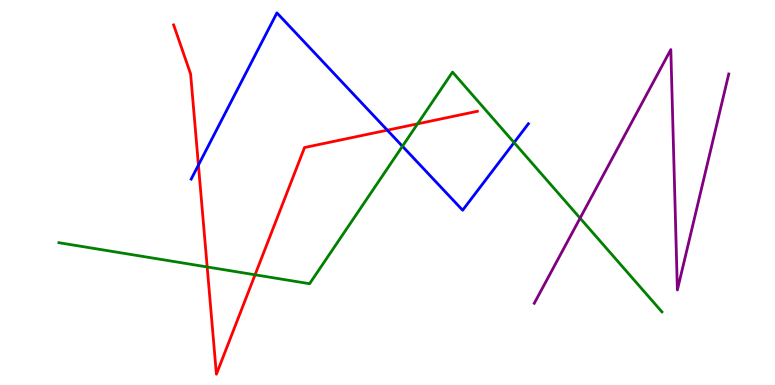[{'lines': ['blue', 'red'], 'intersections': [{'x': 2.56, 'y': 5.71}, {'x': 5.0, 'y': 6.62}]}, {'lines': ['green', 'red'], 'intersections': [{'x': 2.67, 'y': 3.07}, {'x': 3.29, 'y': 2.86}, {'x': 5.39, 'y': 6.78}]}, {'lines': ['purple', 'red'], 'intersections': []}, {'lines': ['blue', 'green'], 'intersections': [{'x': 5.19, 'y': 6.2}, {'x': 6.63, 'y': 6.3}]}, {'lines': ['blue', 'purple'], 'intersections': []}, {'lines': ['green', 'purple'], 'intersections': [{'x': 7.48, 'y': 4.33}]}]